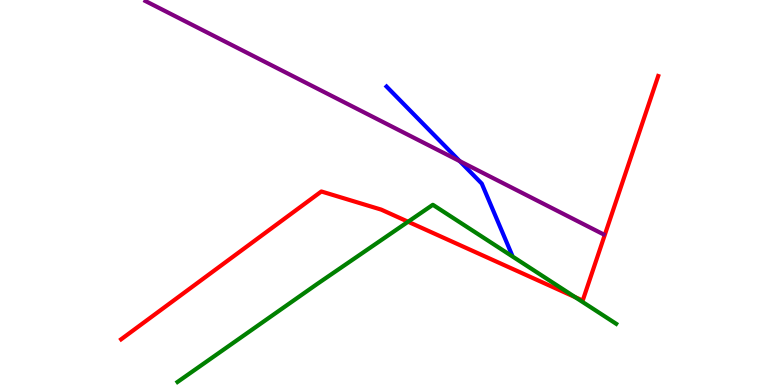[{'lines': ['blue', 'red'], 'intersections': []}, {'lines': ['green', 'red'], 'intersections': [{'x': 5.27, 'y': 4.24}, {'x': 7.42, 'y': 2.28}]}, {'lines': ['purple', 'red'], 'intersections': []}, {'lines': ['blue', 'green'], 'intersections': []}, {'lines': ['blue', 'purple'], 'intersections': [{'x': 5.93, 'y': 5.82}]}, {'lines': ['green', 'purple'], 'intersections': []}]